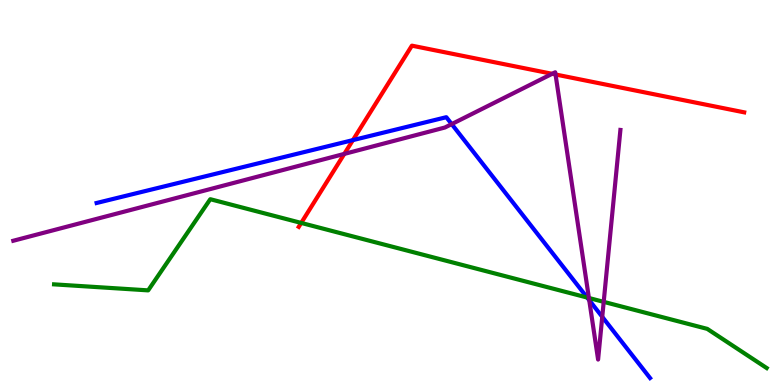[{'lines': ['blue', 'red'], 'intersections': [{'x': 4.55, 'y': 6.36}]}, {'lines': ['green', 'red'], 'intersections': [{'x': 3.89, 'y': 4.21}]}, {'lines': ['purple', 'red'], 'intersections': [{'x': 4.44, 'y': 6.0}, {'x': 7.12, 'y': 8.08}, {'x': 7.17, 'y': 8.07}]}, {'lines': ['blue', 'green'], 'intersections': [{'x': 7.58, 'y': 2.27}]}, {'lines': ['blue', 'purple'], 'intersections': [{'x': 5.83, 'y': 6.78}, {'x': 7.6, 'y': 2.2}, {'x': 7.77, 'y': 1.77}]}, {'lines': ['green', 'purple'], 'intersections': [{'x': 7.6, 'y': 2.26}, {'x': 7.79, 'y': 2.16}]}]